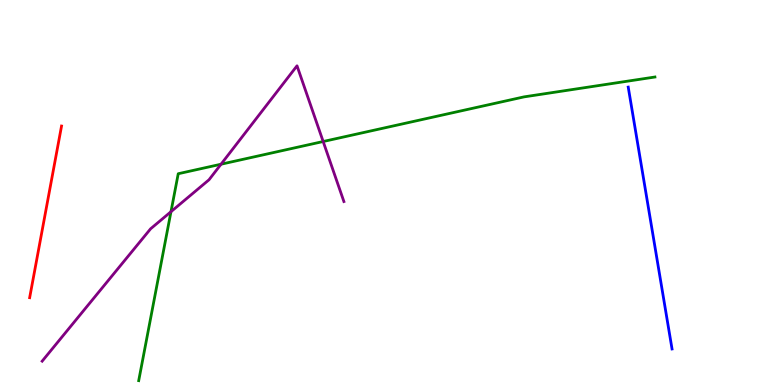[{'lines': ['blue', 'red'], 'intersections': []}, {'lines': ['green', 'red'], 'intersections': []}, {'lines': ['purple', 'red'], 'intersections': []}, {'lines': ['blue', 'green'], 'intersections': []}, {'lines': ['blue', 'purple'], 'intersections': []}, {'lines': ['green', 'purple'], 'intersections': [{'x': 2.21, 'y': 4.5}, {'x': 2.85, 'y': 5.73}, {'x': 4.17, 'y': 6.32}]}]